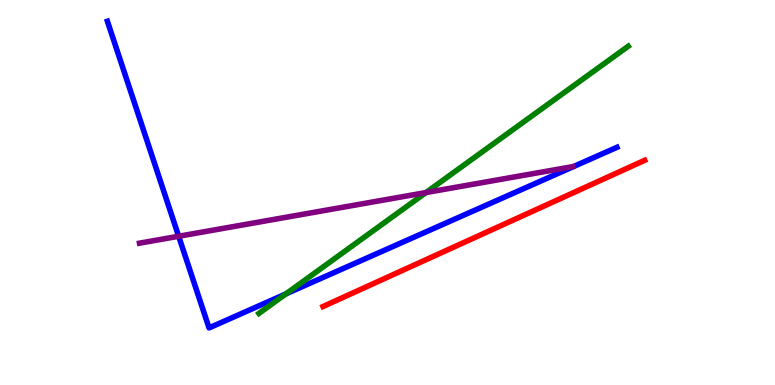[{'lines': ['blue', 'red'], 'intersections': []}, {'lines': ['green', 'red'], 'intersections': []}, {'lines': ['purple', 'red'], 'intersections': []}, {'lines': ['blue', 'green'], 'intersections': [{'x': 3.69, 'y': 2.37}]}, {'lines': ['blue', 'purple'], 'intersections': [{'x': 2.31, 'y': 3.86}]}, {'lines': ['green', 'purple'], 'intersections': [{'x': 5.5, 'y': 5.0}]}]